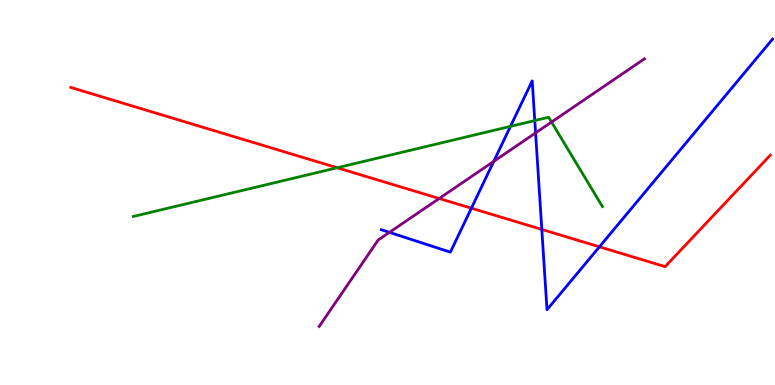[{'lines': ['blue', 'red'], 'intersections': [{'x': 6.08, 'y': 4.59}, {'x': 6.99, 'y': 4.04}, {'x': 7.73, 'y': 3.59}]}, {'lines': ['green', 'red'], 'intersections': [{'x': 4.35, 'y': 5.64}]}, {'lines': ['purple', 'red'], 'intersections': [{'x': 5.67, 'y': 4.84}]}, {'lines': ['blue', 'green'], 'intersections': [{'x': 6.59, 'y': 6.72}, {'x': 6.9, 'y': 6.87}]}, {'lines': ['blue', 'purple'], 'intersections': [{'x': 5.03, 'y': 3.96}, {'x': 6.37, 'y': 5.81}, {'x': 6.91, 'y': 6.55}]}, {'lines': ['green', 'purple'], 'intersections': [{'x': 7.12, 'y': 6.83}]}]